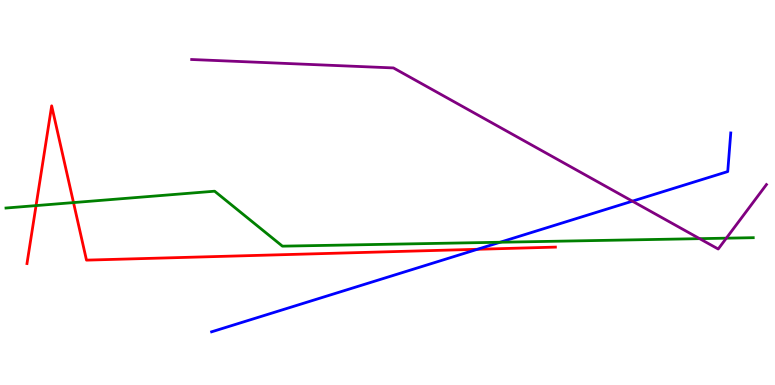[{'lines': ['blue', 'red'], 'intersections': [{'x': 6.16, 'y': 3.53}]}, {'lines': ['green', 'red'], 'intersections': [{'x': 0.465, 'y': 4.66}, {'x': 0.948, 'y': 4.74}]}, {'lines': ['purple', 'red'], 'intersections': []}, {'lines': ['blue', 'green'], 'intersections': [{'x': 6.45, 'y': 3.71}]}, {'lines': ['blue', 'purple'], 'intersections': [{'x': 8.16, 'y': 4.77}]}, {'lines': ['green', 'purple'], 'intersections': [{'x': 9.03, 'y': 3.8}, {'x': 9.37, 'y': 3.81}]}]